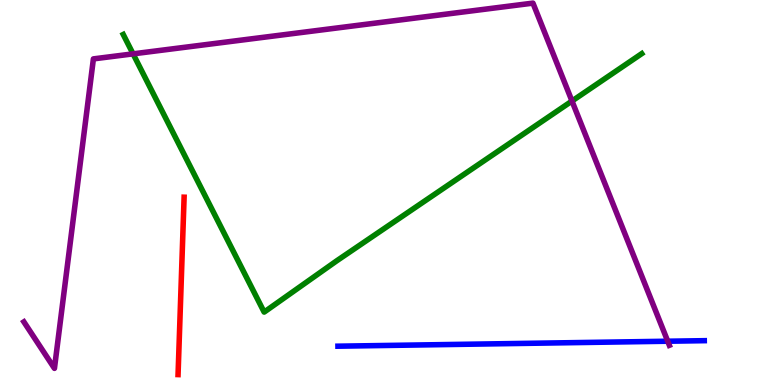[{'lines': ['blue', 'red'], 'intersections': []}, {'lines': ['green', 'red'], 'intersections': []}, {'lines': ['purple', 'red'], 'intersections': []}, {'lines': ['blue', 'green'], 'intersections': []}, {'lines': ['blue', 'purple'], 'intersections': [{'x': 8.62, 'y': 1.14}]}, {'lines': ['green', 'purple'], 'intersections': [{'x': 1.72, 'y': 8.6}, {'x': 7.38, 'y': 7.38}]}]